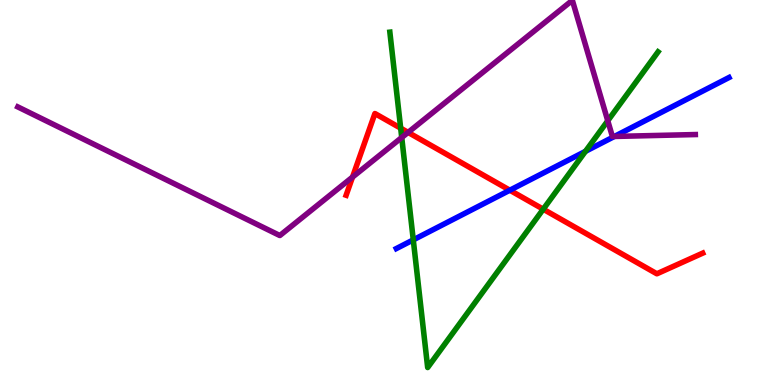[{'lines': ['blue', 'red'], 'intersections': [{'x': 6.58, 'y': 5.06}]}, {'lines': ['green', 'red'], 'intersections': [{'x': 5.17, 'y': 6.67}, {'x': 7.01, 'y': 4.57}]}, {'lines': ['purple', 'red'], 'intersections': [{'x': 4.55, 'y': 5.4}, {'x': 5.27, 'y': 6.56}]}, {'lines': ['blue', 'green'], 'intersections': [{'x': 5.33, 'y': 3.77}, {'x': 7.55, 'y': 6.07}]}, {'lines': ['blue', 'purple'], 'intersections': [{'x': 7.93, 'y': 6.46}]}, {'lines': ['green', 'purple'], 'intersections': [{'x': 5.18, 'y': 6.43}, {'x': 7.84, 'y': 6.86}]}]